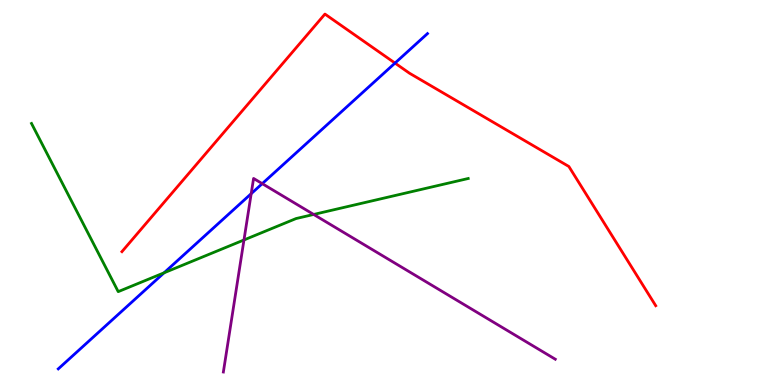[{'lines': ['blue', 'red'], 'intersections': [{'x': 5.1, 'y': 8.36}]}, {'lines': ['green', 'red'], 'intersections': []}, {'lines': ['purple', 'red'], 'intersections': []}, {'lines': ['blue', 'green'], 'intersections': [{'x': 2.12, 'y': 2.91}]}, {'lines': ['blue', 'purple'], 'intersections': [{'x': 3.24, 'y': 4.97}, {'x': 3.38, 'y': 5.23}]}, {'lines': ['green', 'purple'], 'intersections': [{'x': 3.15, 'y': 3.77}, {'x': 4.05, 'y': 4.43}]}]